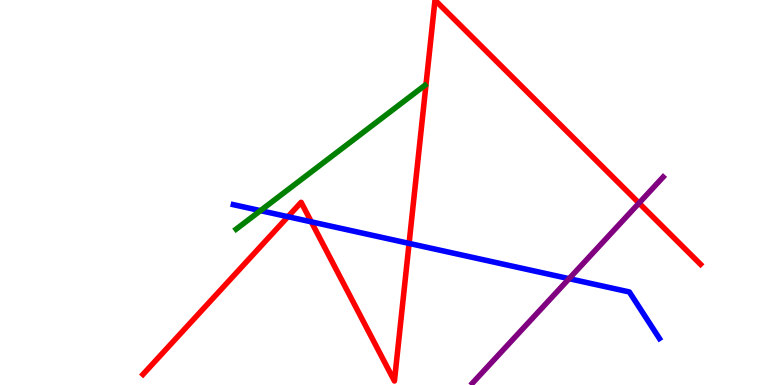[{'lines': ['blue', 'red'], 'intersections': [{'x': 3.72, 'y': 4.37}, {'x': 4.02, 'y': 4.24}, {'x': 5.28, 'y': 3.68}]}, {'lines': ['green', 'red'], 'intersections': []}, {'lines': ['purple', 'red'], 'intersections': [{'x': 8.25, 'y': 4.72}]}, {'lines': ['blue', 'green'], 'intersections': [{'x': 3.36, 'y': 4.53}]}, {'lines': ['blue', 'purple'], 'intersections': [{'x': 7.34, 'y': 2.76}]}, {'lines': ['green', 'purple'], 'intersections': []}]